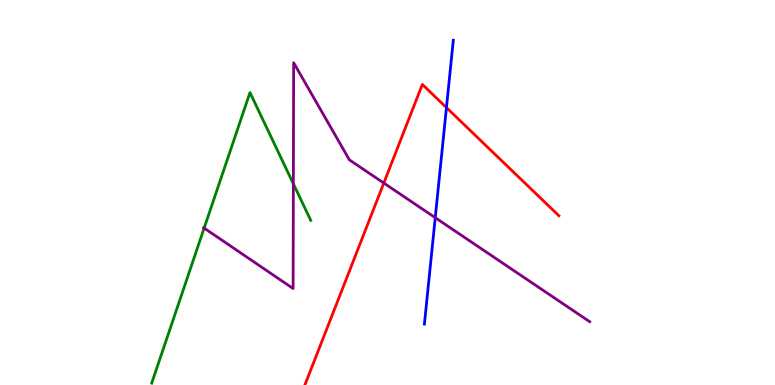[{'lines': ['blue', 'red'], 'intersections': [{'x': 5.76, 'y': 7.2}]}, {'lines': ['green', 'red'], 'intersections': []}, {'lines': ['purple', 'red'], 'intersections': [{'x': 4.95, 'y': 5.25}]}, {'lines': ['blue', 'green'], 'intersections': []}, {'lines': ['blue', 'purple'], 'intersections': [{'x': 5.62, 'y': 4.35}]}, {'lines': ['green', 'purple'], 'intersections': [{'x': 2.63, 'y': 4.08}, {'x': 3.79, 'y': 5.23}]}]